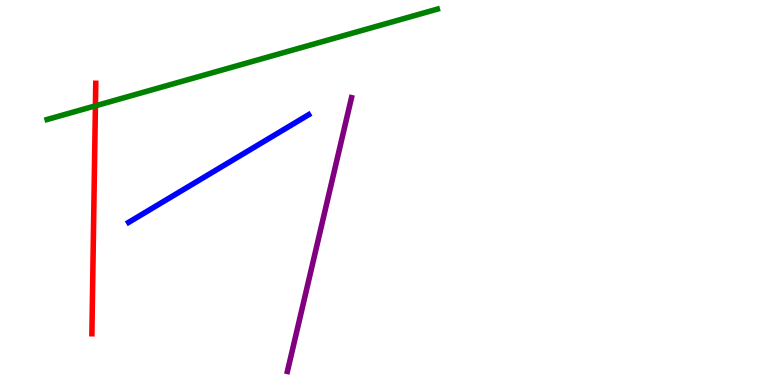[{'lines': ['blue', 'red'], 'intersections': []}, {'lines': ['green', 'red'], 'intersections': [{'x': 1.23, 'y': 7.25}]}, {'lines': ['purple', 'red'], 'intersections': []}, {'lines': ['blue', 'green'], 'intersections': []}, {'lines': ['blue', 'purple'], 'intersections': []}, {'lines': ['green', 'purple'], 'intersections': []}]